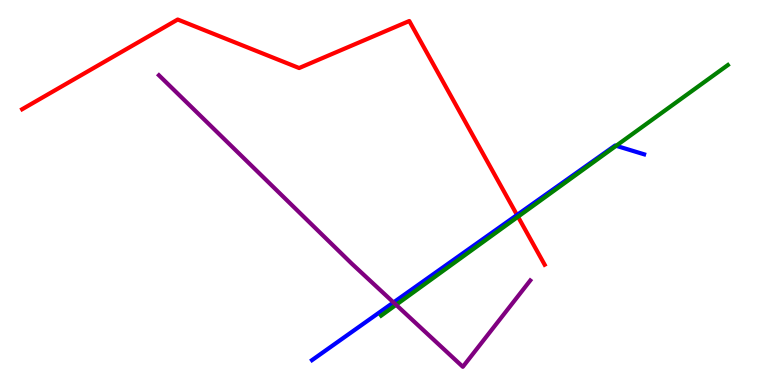[{'lines': ['blue', 'red'], 'intersections': [{'x': 6.67, 'y': 4.42}]}, {'lines': ['green', 'red'], 'intersections': [{'x': 6.68, 'y': 4.37}]}, {'lines': ['purple', 'red'], 'intersections': []}, {'lines': ['blue', 'green'], 'intersections': [{'x': 7.95, 'y': 6.21}]}, {'lines': ['blue', 'purple'], 'intersections': [{'x': 5.08, 'y': 2.14}]}, {'lines': ['green', 'purple'], 'intersections': [{'x': 5.11, 'y': 2.08}]}]